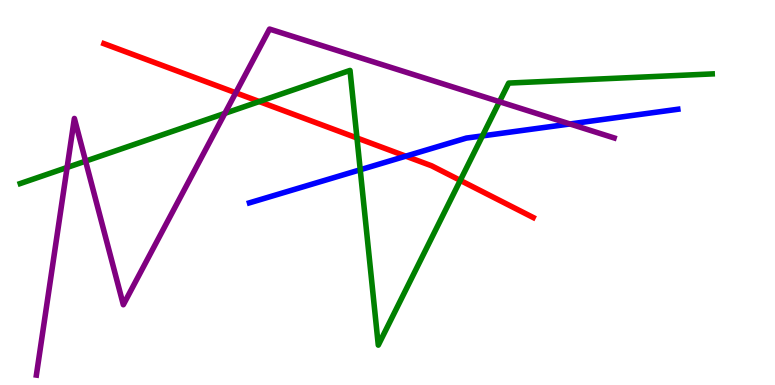[{'lines': ['blue', 'red'], 'intersections': [{'x': 5.24, 'y': 5.94}]}, {'lines': ['green', 'red'], 'intersections': [{'x': 3.35, 'y': 7.36}, {'x': 4.61, 'y': 6.42}, {'x': 5.94, 'y': 5.31}]}, {'lines': ['purple', 'red'], 'intersections': [{'x': 3.04, 'y': 7.59}]}, {'lines': ['blue', 'green'], 'intersections': [{'x': 4.65, 'y': 5.59}, {'x': 6.22, 'y': 6.47}]}, {'lines': ['blue', 'purple'], 'intersections': [{'x': 7.35, 'y': 6.78}]}, {'lines': ['green', 'purple'], 'intersections': [{'x': 0.866, 'y': 5.65}, {'x': 1.1, 'y': 5.81}, {'x': 2.9, 'y': 7.06}, {'x': 6.44, 'y': 7.36}]}]